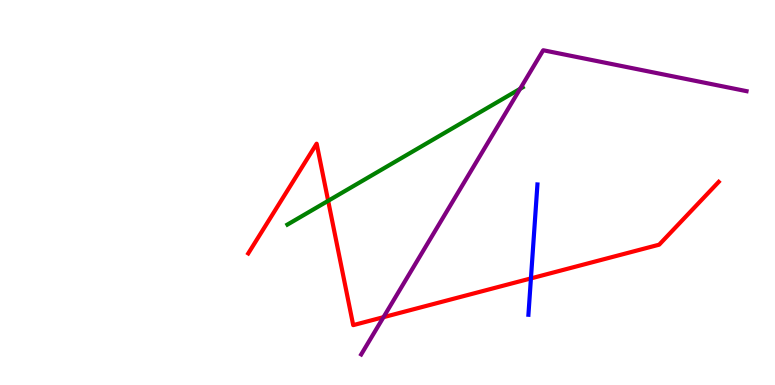[{'lines': ['blue', 'red'], 'intersections': [{'x': 6.85, 'y': 2.77}]}, {'lines': ['green', 'red'], 'intersections': [{'x': 4.23, 'y': 4.78}]}, {'lines': ['purple', 'red'], 'intersections': [{'x': 4.95, 'y': 1.76}]}, {'lines': ['blue', 'green'], 'intersections': []}, {'lines': ['blue', 'purple'], 'intersections': []}, {'lines': ['green', 'purple'], 'intersections': [{'x': 6.71, 'y': 7.69}]}]